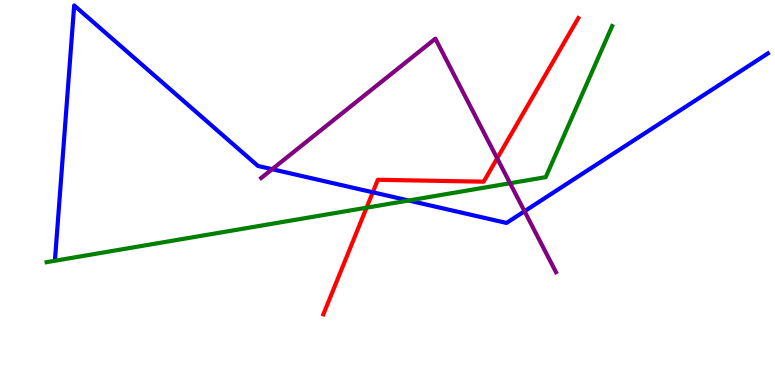[{'lines': ['blue', 'red'], 'intersections': [{'x': 4.81, 'y': 5.01}]}, {'lines': ['green', 'red'], 'intersections': [{'x': 4.73, 'y': 4.61}]}, {'lines': ['purple', 'red'], 'intersections': [{'x': 6.42, 'y': 5.89}]}, {'lines': ['blue', 'green'], 'intersections': [{'x': 5.27, 'y': 4.79}]}, {'lines': ['blue', 'purple'], 'intersections': [{'x': 3.51, 'y': 5.6}, {'x': 6.77, 'y': 4.51}]}, {'lines': ['green', 'purple'], 'intersections': [{'x': 6.58, 'y': 5.24}]}]